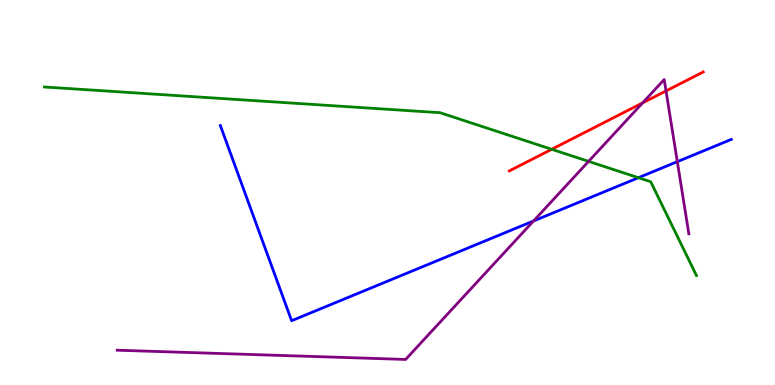[{'lines': ['blue', 'red'], 'intersections': []}, {'lines': ['green', 'red'], 'intersections': [{'x': 7.12, 'y': 6.12}]}, {'lines': ['purple', 'red'], 'intersections': [{'x': 8.29, 'y': 7.33}, {'x': 8.59, 'y': 7.64}]}, {'lines': ['blue', 'green'], 'intersections': [{'x': 8.24, 'y': 5.38}]}, {'lines': ['blue', 'purple'], 'intersections': [{'x': 6.88, 'y': 4.26}, {'x': 8.74, 'y': 5.8}]}, {'lines': ['green', 'purple'], 'intersections': [{'x': 7.59, 'y': 5.81}]}]